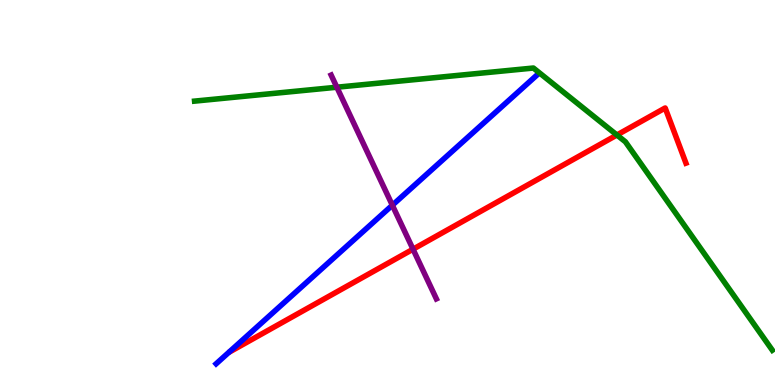[{'lines': ['blue', 'red'], 'intersections': []}, {'lines': ['green', 'red'], 'intersections': [{'x': 7.96, 'y': 6.49}]}, {'lines': ['purple', 'red'], 'intersections': [{'x': 5.33, 'y': 3.53}]}, {'lines': ['blue', 'green'], 'intersections': []}, {'lines': ['blue', 'purple'], 'intersections': [{'x': 5.06, 'y': 4.67}]}, {'lines': ['green', 'purple'], 'intersections': [{'x': 4.35, 'y': 7.73}]}]